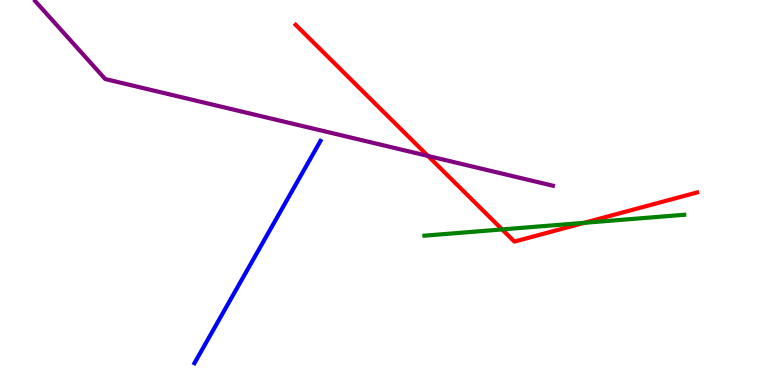[{'lines': ['blue', 'red'], 'intersections': []}, {'lines': ['green', 'red'], 'intersections': [{'x': 6.48, 'y': 4.04}, {'x': 7.54, 'y': 4.21}]}, {'lines': ['purple', 'red'], 'intersections': [{'x': 5.52, 'y': 5.95}]}, {'lines': ['blue', 'green'], 'intersections': []}, {'lines': ['blue', 'purple'], 'intersections': []}, {'lines': ['green', 'purple'], 'intersections': []}]